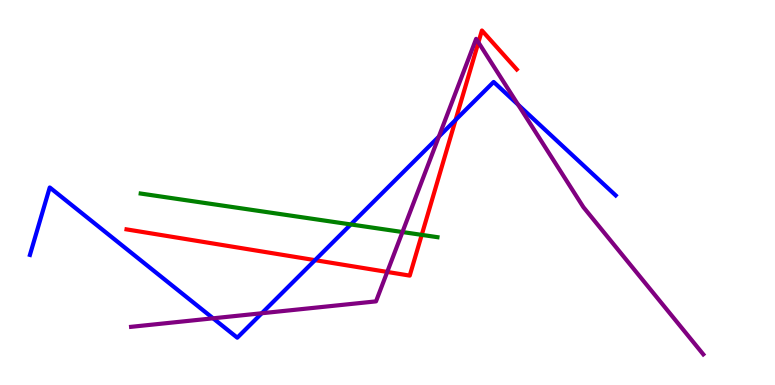[{'lines': ['blue', 'red'], 'intersections': [{'x': 4.06, 'y': 3.24}, {'x': 5.88, 'y': 6.88}]}, {'lines': ['green', 'red'], 'intersections': [{'x': 5.44, 'y': 3.9}]}, {'lines': ['purple', 'red'], 'intersections': [{'x': 5.0, 'y': 2.94}, {'x': 6.17, 'y': 8.9}]}, {'lines': ['blue', 'green'], 'intersections': [{'x': 4.53, 'y': 4.17}]}, {'lines': ['blue', 'purple'], 'intersections': [{'x': 2.75, 'y': 1.73}, {'x': 3.38, 'y': 1.86}, {'x': 5.66, 'y': 6.45}, {'x': 6.69, 'y': 7.28}]}, {'lines': ['green', 'purple'], 'intersections': [{'x': 5.19, 'y': 3.97}]}]